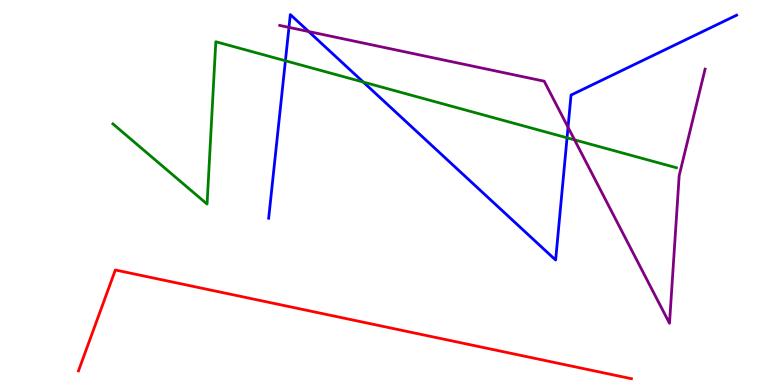[{'lines': ['blue', 'red'], 'intersections': []}, {'lines': ['green', 'red'], 'intersections': []}, {'lines': ['purple', 'red'], 'intersections': []}, {'lines': ['blue', 'green'], 'intersections': [{'x': 3.68, 'y': 8.42}, {'x': 4.69, 'y': 7.87}, {'x': 7.32, 'y': 6.42}]}, {'lines': ['blue', 'purple'], 'intersections': [{'x': 3.73, 'y': 9.29}, {'x': 3.98, 'y': 9.18}, {'x': 7.33, 'y': 6.69}]}, {'lines': ['green', 'purple'], 'intersections': [{'x': 7.41, 'y': 6.37}]}]